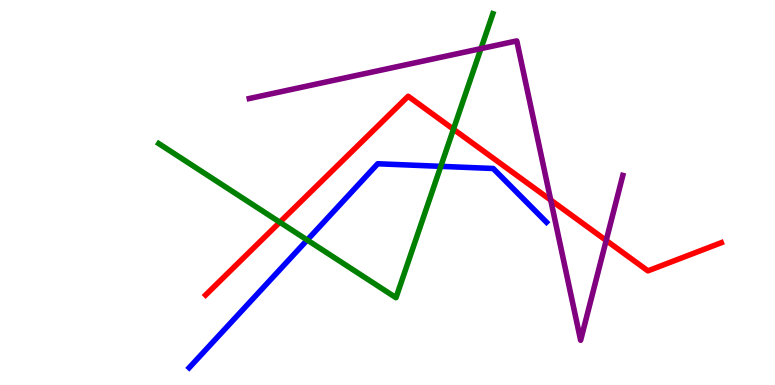[{'lines': ['blue', 'red'], 'intersections': []}, {'lines': ['green', 'red'], 'intersections': [{'x': 3.61, 'y': 4.23}, {'x': 5.85, 'y': 6.64}]}, {'lines': ['purple', 'red'], 'intersections': [{'x': 7.11, 'y': 4.8}, {'x': 7.82, 'y': 3.75}]}, {'lines': ['blue', 'green'], 'intersections': [{'x': 3.96, 'y': 3.77}, {'x': 5.69, 'y': 5.68}]}, {'lines': ['blue', 'purple'], 'intersections': []}, {'lines': ['green', 'purple'], 'intersections': [{'x': 6.21, 'y': 8.74}]}]